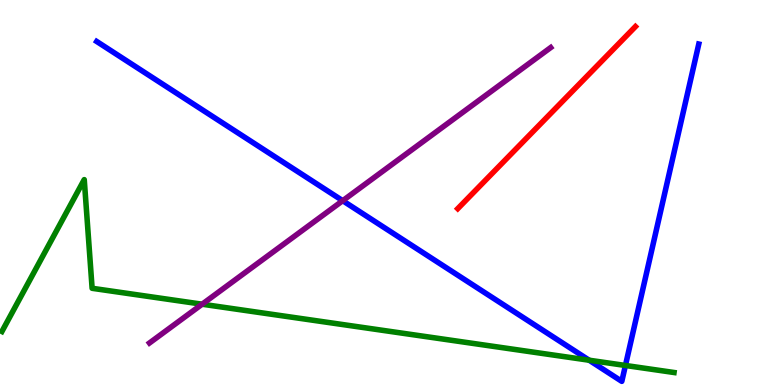[{'lines': ['blue', 'red'], 'intersections': []}, {'lines': ['green', 'red'], 'intersections': []}, {'lines': ['purple', 'red'], 'intersections': []}, {'lines': ['blue', 'green'], 'intersections': [{'x': 7.6, 'y': 0.644}, {'x': 8.07, 'y': 0.507}]}, {'lines': ['blue', 'purple'], 'intersections': [{'x': 4.42, 'y': 4.79}]}, {'lines': ['green', 'purple'], 'intersections': [{'x': 2.61, 'y': 2.1}]}]